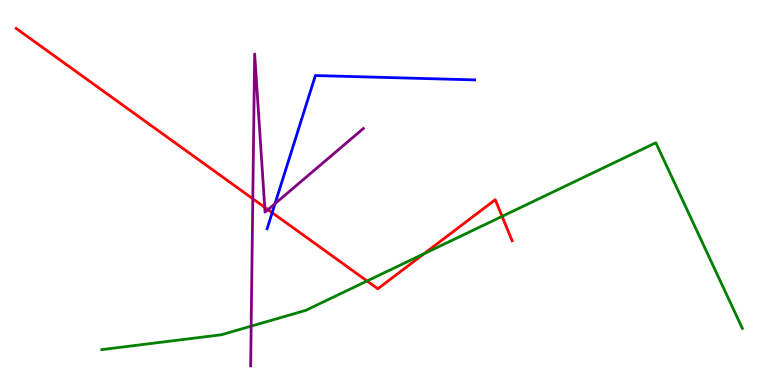[{'lines': ['blue', 'red'], 'intersections': [{'x': 3.51, 'y': 4.48}]}, {'lines': ['green', 'red'], 'intersections': [{'x': 4.74, 'y': 2.7}, {'x': 5.47, 'y': 3.41}, {'x': 6.48, 'y': 4.38}]}, {'lines': ['purple', 'red'], 'intersections': [{'x': 3.26, 'y': 4.84}, {'x': 3.42, 'y': 4.62}, {'x': 3.46, 'y': 4.55}]}, {'lines': ['blue', 'green'], 'intersections': []}, {'lines': ['blue', 'purple'], 'intersections': [{'x': 3.55, 'y': 4.71}]}, {'lines': ['green', 'purple'], 'intersections': [{'x': 3.24, 'y': 1.53}]}]